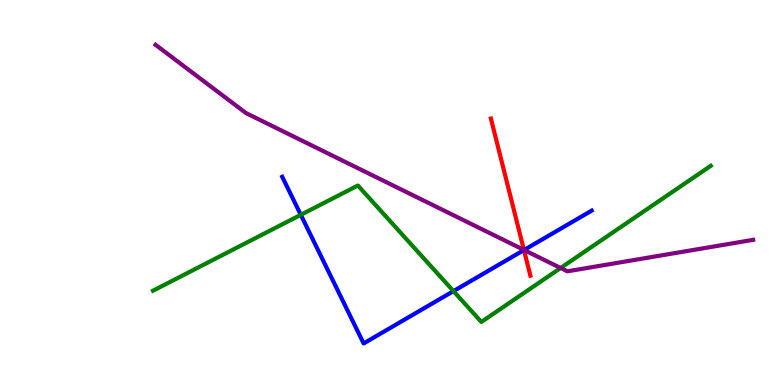[{'lines': ['blue', 'red'], 'intersections': [{'x': 6.76, 'y': 3.5}]}, {'lines': ['green', 'red'], 'intersections': []}, {'lines': ['purple', 'red'], 'intersections': [{'x': 6.76, 'y': 3.51}]}, {'lines': ['blue', 'green'], 'intersections': [{'x': 3.88, 'y': 4.42}, {'x': 5.85, 'y': 2.44}]}, {'lines': ['blue', 'purple'], 'intersections': [{'x': 6.76, 'y': 3.51}]}, {'lines': ['green', 'purple'], 'intersections': [{'x': 7.23, 'y': 3.04}]}]